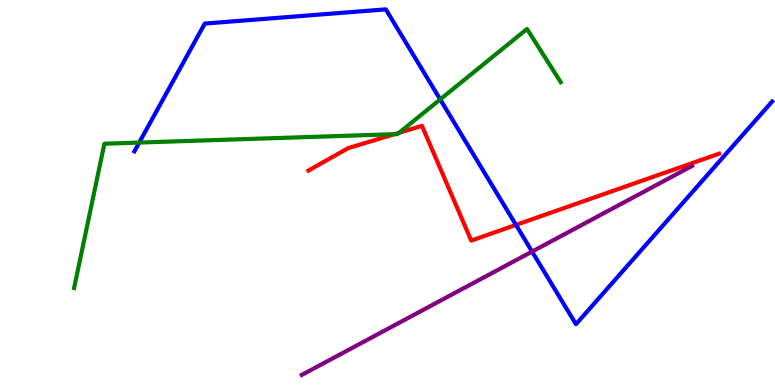[{'lines': ['blue', 'red'], 'intersections': [{'x': 6.66, 'y': 4.16}]}, {'lines': ['green', 'red'], 'intersections': [{'x': 5.09, 'y': 6.51}, {'x': 5.15, 'y': 6.55}]}, {'lines': ['purple', 'red'], 'intersections': []}, {'lines': ['blue', 'green'], 'intersections': [{'x': 1.8, 'y': 6.3}, {'x': 5.68, 'y': 7.42}]}, {'lines': ['blue', 'purple'], 'intersections': [{'x': 6.87, 'y': 3.47}]}, {'lines': ['green', 'purple'], 'intersections': []}]